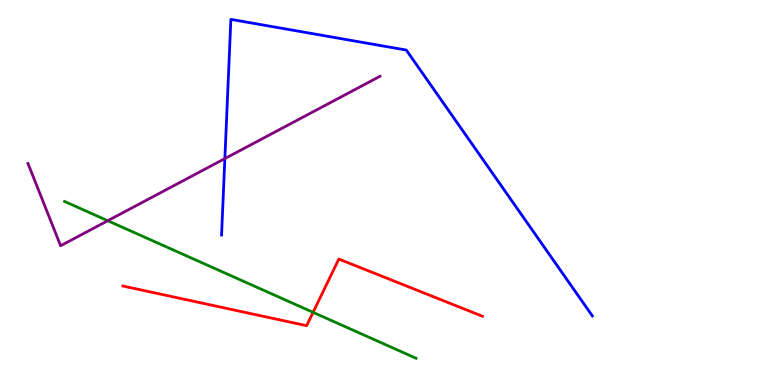[{'lines': ['blue', 'red'], 'intersections': []}, {'lines': ['green', 'red'], 'intersections': [{'x': 4.04, 'y': 1.89}]}, {'lines': ['purple', 'red'], 'intersections': []}, {'lines': ['blue', 'green'], 'intersections': []}, {'lines': ['blue', 'purple'], 'intersections': [{'x': 2.9, 'y': 5.88}]}, {'lines': ['green', 'purple'], 'intersections': [{'x': 1.39, 'y': 4.27}]}]